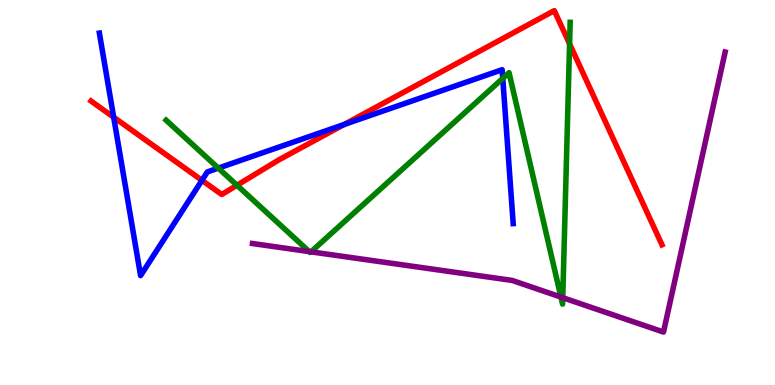[{'lines': ['blue', 'red'], 'intersections': [{'x': 1.47, 'y': 6.96}, {'x': 2.61, 'y': 5.32}, {'x': 4.44, 'y': 6.77}]}, {'lines': ['green', 'red'], 'intersections': [{'x': 3.06, 'y': 5.19}, {'x': 7.35, 'y': 8.86}]}, {'lines': ['purple', 'red'], 'intersections': []}, {'lines': ['blue', 'green'], 'intersections': [{'x': 2.82, 'y': 5.63}, {'x': 6.49, 'y': 7.96}]}, {'lines': ['blue', 'purple'], 'intersections': []}, {'lines': ['green', 'purple'], 'intersections': [{'x': 3.99, 'y': 3.46}, {'x': 4.01, 'y': 3.46}, {'x': 7.24, 'y': 2.28}, {'x': 7.26, 'y': 2.27}]}]